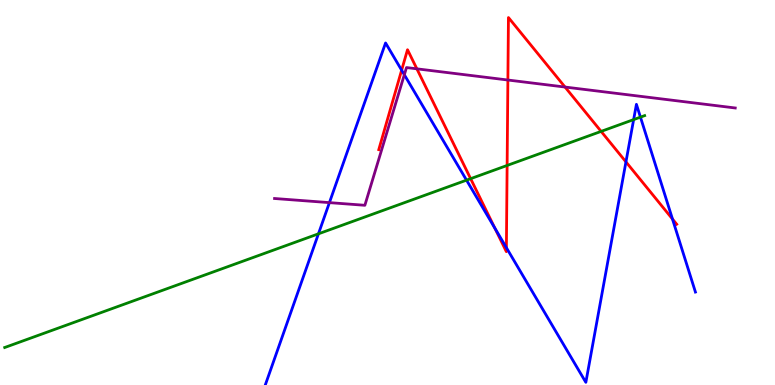[{'lines': ['blue', 'red'], 'intersections': [{'x': 5.18, 'y': 8.18}, {'x': 6.38, 'y': 4.07}, {'x': 6.53, 'y': 3.57}, {'x': 8.08, 'y': 5.8}, {'x': 8.68, 'y': 4.31}]}, {'lines': ['green', 'red'], 'intersections': [{'x': 6.07, 'y': 5.36}, {'x': 6.54, 'y': 5.7}, {'x': 7.76, 'y': 6.59}]}, {'lines': ['purple', 'red'], 'intersections': [{'x': 5.38, 'y': 8.21}, {'x': 6.55, 'y': 7.92}, {'x': 7.29, 'y': 7.74}]}, {'lines': ['blue', 'green'], 'intersections': [{'x': 4.11, 'y': 3.93}, {'x': 6.02, 'y': 5.32}, {'x': 8.18, 'y': 6.89}, {'x': 8.26, 'y': 6.96}]}, {'lines': ['blue', 'purple'], 'intersections': [{'x': 4.25, 'y': 4.74}, {'x': 5.22, 'y': 8.06}]}, {'lines': ['green', 'purple'], 'intersections': []}]